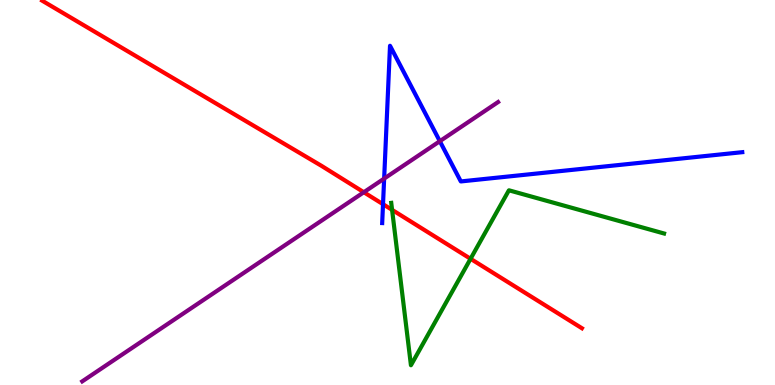[{'lines': ['blue', 'red'], 'intersections': [{'x': 4.94, 'y': 4.7}]}, {'lines': ['green', 'red'], 'intersections': [{'x': 5.06, 'y': 4.55}, {'x': 6.07, 'y': 3.28}]}, {'lines': ['purple', 'red'], 'intersections': [{'x': 4.69, 'y': 5.01}]}, {'lines': ['blue', 'green'], 'intersections': []}, {'lines': ['blue', 'purple'], 'intersections': [{'x': 4.96, 'y': 5.36}, {'x': 5.68, 'y': 6.33}]}, {'lines': ['green', 'purple'], 'intersections': []}]